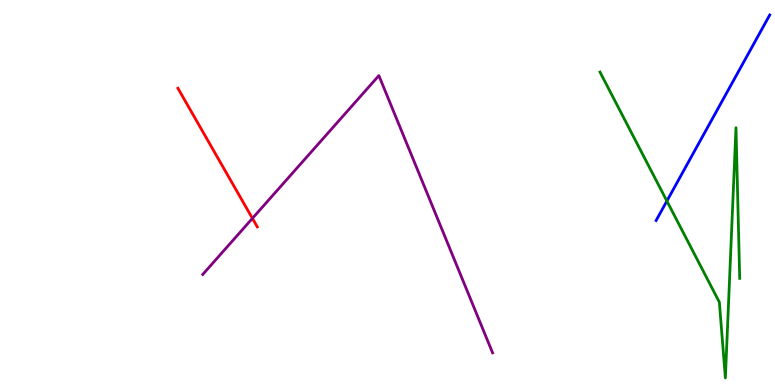[{'lines': ['blue', 'red'], 'intersections': []}, {'lines': ['green', 'red'], 'intersections': []}, {'lines': ['purple', 'red'], 'intersections': [{'x': 3.26, 'y': 4.33}]}, {'lines': ['blue', 'green'], 'intersections': [{'x': 8.6, 'y': 4.78}]}, {'lines': ['blue', 'purple'], 'intersections': []}, {'lines': ['green', 'purple'], 'intersections': []}]